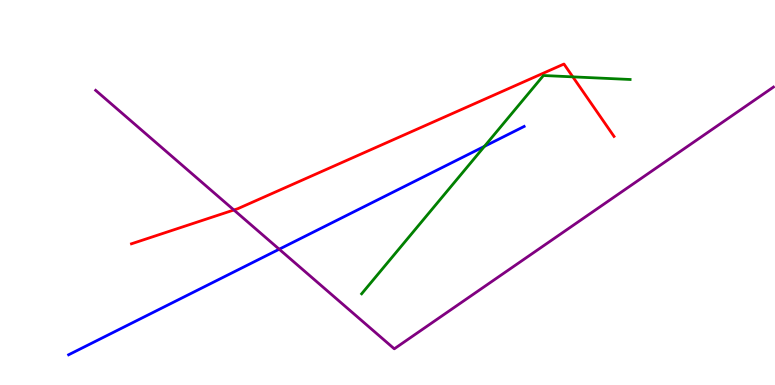[{'lines': ['blue', 'red'], 'intersections': []}, {'lines': ['green', 'red'], 'intersections': [{'x': 7.39, 'y': 8.0}]}, {'lines': ['purple', 'red'], 'intersections': [{'x': 3.02, 'y': 4.55}]}, {'lines': ['blue', 'green'], 'intersections': [{'x': 6.25, 'y': 6.2}]}, {'lines': ['blue', 'purple'], 'intersections': [{'x': 3.6, 'y': 3.53}]}, {'lines': ['green', 'purple'], 'intersections': []}]